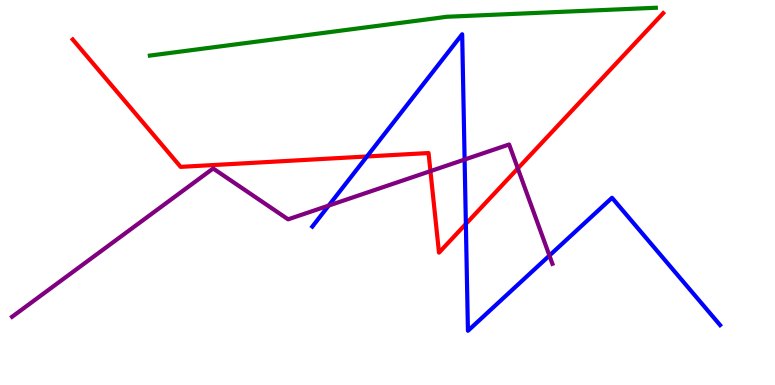[{'lines': ['blue', 'red'], 'intersections': [{'x': 4.73, 'y': 5.94}, {'x': 6.01, 'y': 4.18}]}, {'lines': ['green', 'red'], 'intersections': []}, {'lines': ['purple', 'red'], 'intersections': [{'x': 5.55, 'y': 5.56}, {'x': 6.68, 'y': 5.62}]}, {'lines': ['blue', 'green'], 'intersections': []}, {'lines': ['blue', 'purple'], 'intersections': [{'x': 4.24, 'y': 4.66}, {'x': 5.99, 'y': 5.86}, {'x': 7.09, 'y': 3.36}]}, {'lines': ['green', 'purple'], 'intersections': []}]